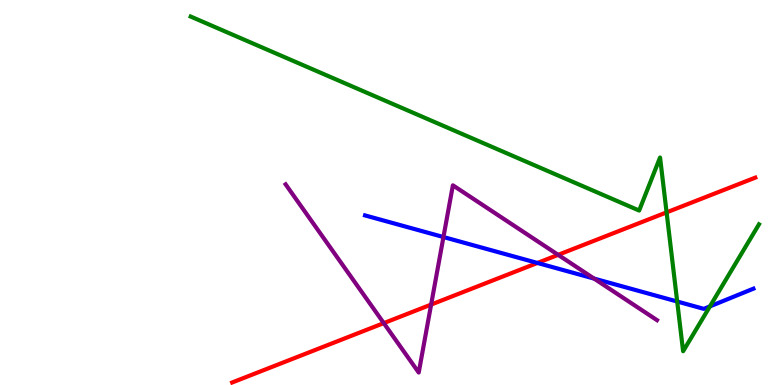[{'lines': ['blue', 'red'], 'intersections': [{'x': 6.93, 'y': 3.17}]}, {'lines': ['green', 'red'], 'intersections': [{'x': 8.6, 'y': 4.48}]}, {'lines': ['purple', 'red'], 'intersections': [{'x': 4.95, 'y': 1.61}, {'x': 5.56, 'y': 2.09}, {'x': 7.2, 'y': 3.38}]}, {'lines': ['blue', 'green'], 'intersections': [{'x': 8.74, 'y': 2.17}, {'x': 9.16, 'y': 2.04}]}, {'lines': ['blue', 'purple'], 'intersections': [{'x': 5.72, 'y': 3.84}, {'x': 7.67, 'y': 2.76}]}, {'lines': ['green', 'purple'], 'intersections': []}]